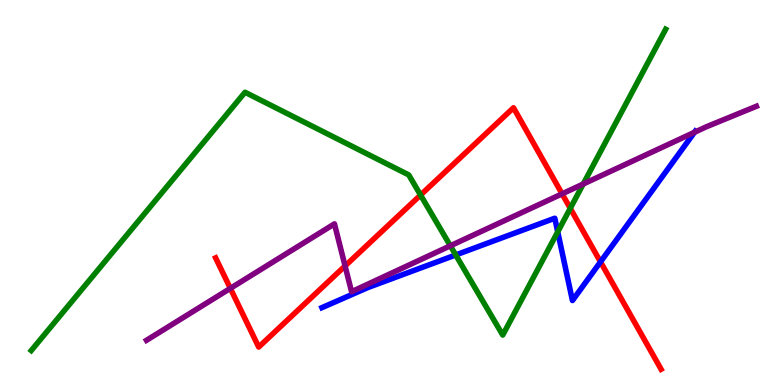[{'lines': ['blue', 'red'], 'intersections': [{'x': 7.75, 'y': 3.2}]}, {'lines': ['green', 'red'], 'intersections': [{'x': 5.43, 'y': 4.93}, {'x': 7.36, 'y': 4.59}]}, {'lines': ['purple', 'red'], 'intersections': [{'x': 2.97, 'y': 2.51}, {'x': 4.45, 'y': 3.09}, {'x': 7.25, 'y': 4.97}]}, {'lines': ['blue', 'green'], 'intersections': [{'x': 5.88, 'y': 3.38}, {'x': 7.2, 'y': 3.98}]}, {'lines': ['blue', 'purple'], 'intersections': [{'x': 8.96, 'y': 6.56}]}, {'lines': ['green', 'purple'], 'intersections': [{'x': 5.81, 'y': 3.62}, {'x': 7.53, 'y': 5.22}]}]